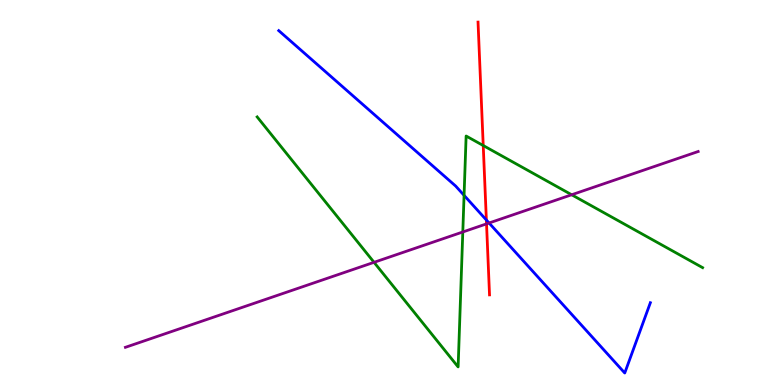[{'lines': ['blue', 'red'], 'intersections': [{'x': 6.28, 'y': 4.29}]}, {'lines': ['green', 'red'], 'intersections': [{'x': 6.24, 'y': 6.22}]}, {'lines': ['purple', 'red'], 'intersections': [{'x': 6.28, 'y': 4.19}]}, {'lines': ['blue', 'green'], 'intersections': [{'x': 5.99, 'y': 4.93}]}, {'lines': ['blue', 'purple'], 'intersections': [{'x': 6.31, 'y': 4.21}]}, {'lines': ['green', 'purple'], 'intersections': [{'x': 4.83, 'y': 3.19}, {'x': 5.97, 'y': 3.97}, {'x': 7.38, 'y': 4.94}]}]